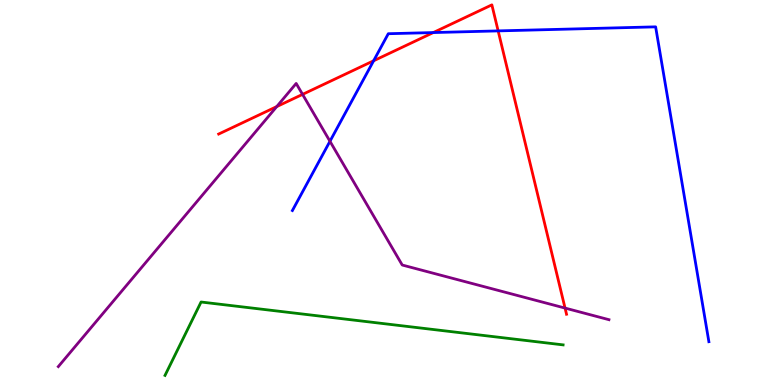[{'lines': ['blue', 'red'], 'intersections': [{'x': 4.82, 'y': 8.42}, {'x': 5.59, 'y': 9.15}, {'x': 6.43, 'y': 9.2}]}, {'lines': ['green', 'red'], 'intersections': []}, {'lines': ['purple', 'red'], 'intersections': [{'x': 3.57, 'y': 7.23}, {'x': 3.9, 'y': 7.55}, {'x': 7.29, 'y': 2.0}]}, {'lines': ['blue', 'green'], 'intersections': []}, {'lines': ['blue', 'purple'], 'intersections': [{'x': 4.26, 'y': 6.33}]}, {'lines': ['green', 'purple'], 'intersections': []}]